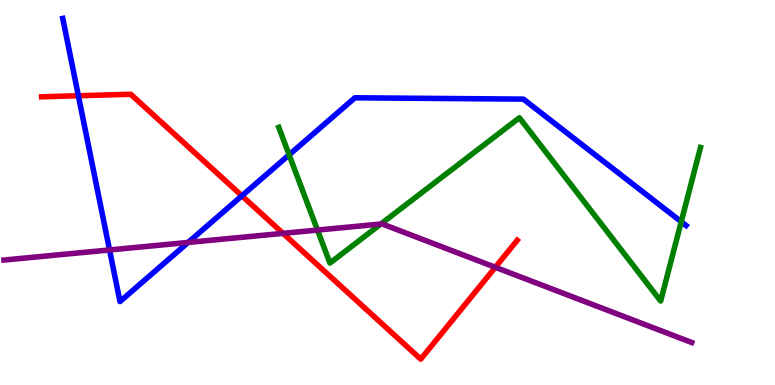[{'lines': ['blue', 'red'], 'intersections': [{'x': 1.01, 'y': 7.51}, {'x': 3.12, 'y': 4.91}]}, {'lines': ['green', 'red'], 'intersections': []}, {'lines': ['purple', 'red'], 'intersections': [{'x': 3.65, 'y': 3.94}, {'x': 6.39, 'y': 3.06}]}, {'lines': ['blue', 'green'], 'intersections': [{'x': 3.73, 'y': 5.98}, {'x': 8.79, 'y': 4.24}]}, {'lines': ['blue', 'purple'], 'intersections': [{'x': 1.41, 'y': 3.51}, {'x': 2.43, 'y': 3.7}]}, {'lines': ['green', 'purple'], 'intersections': [{'x': 4.1, 'y': 4.02}, {'x': 4.91, 'y': 4.18}]}]